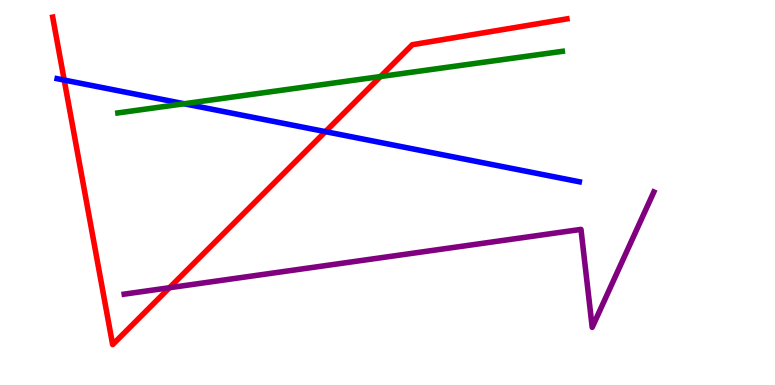[{'lines': ['blue', 'red'], 'intersections': [{'x': 0.829, 'y': 7.92}, {'x': 4.2, 'y': 6.58}]}, {'lines': ['green', 'red'], 'intersections': [{'x': 4.91, 'y': 8.01}]}, {'lines': ['purple', 'red'], 'intersections': [{'x': 2.19, 'y': 2.53}]}, {'lines': ['blue', 'green'], 'intersections': [{'x': 2.38, 'y': 7.31}]}, {'lines': ['blue', 'purple'], 'intersections': []}, {'lines': ['green', 'purple'], 'intersections': []}]